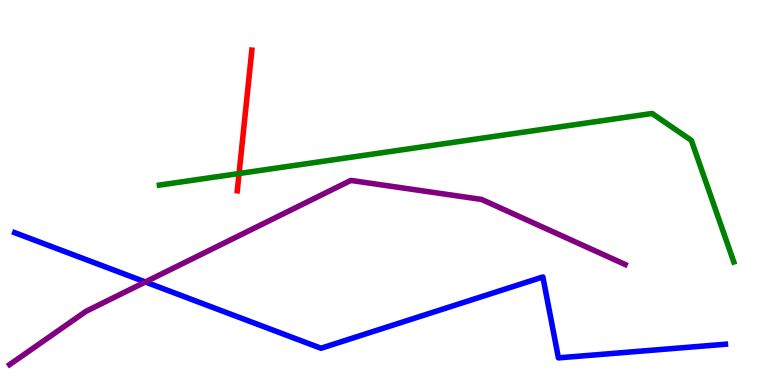[{'lines': ['blue', 'red'], 'intersections': []}, {'lines': ['green', 'red'], 'intersections': [{'x': 3.08, 'y': 5.49}]}, {'lines': ['purple', 'red'], 'intersections': []}, {'lines': ['blue', 'green'], 'intersections': []}, {'lines': ['blue', 'purple'], 'intersections': [{'x': 1.88, 'y': 2.68}]}, {'lines': ['green', 'purple'], 'intersections': []}]